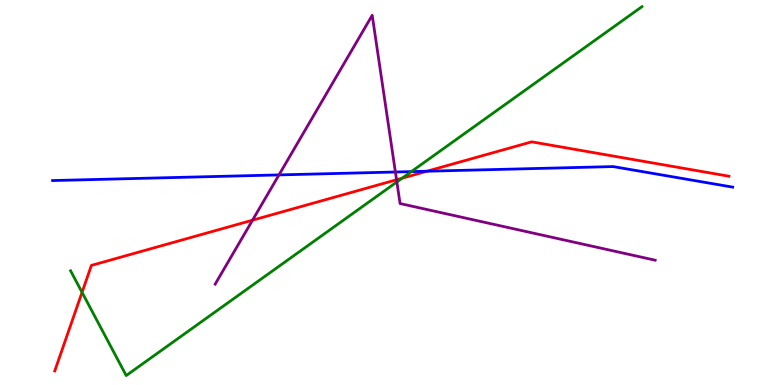[{'lines': ['blue', 'red'], 'intersections': [{'x': 5.51, 'y': 5.55}]}, {'lines': ['green', 'red'], 'intersections': [{'x': 1.06, 'y': 2.41}, {'x': 5.19, 'y': 5.37}]}, {'lines': ['purple', 'red'], 'intersections': [{'x': 3.26, 'y': 4.28}, {'x': 5.12, 'y': 5.33}]}, {'lines': ['blue', 'green'], 'intersections': [{'x': 5.31, 'y': 5.54}]}, {'lines': ['blue', 'purple'], 'intersections': [{'x': 3.6, 'y': 5.46}, {'x': 5.1, 'y': 5.53}]}, {'lines': ['green', 'purple'], 'intersections': [{'x': 5.12, 'y': 5.27}]}]